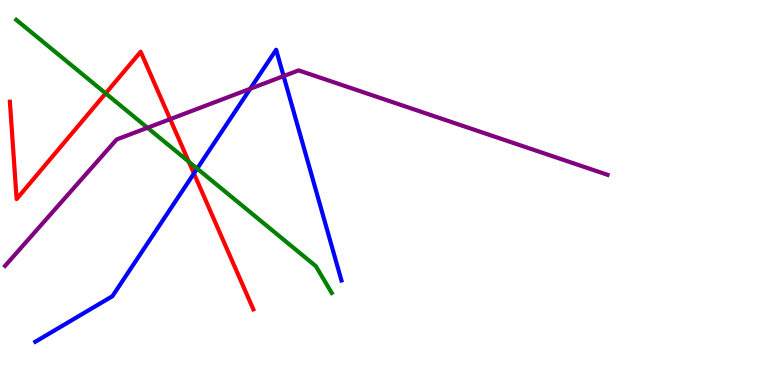[{'lines': ['blue', 'red'], 'intersections': [{'x': 2.5, 'y': 5.49}]}, {'lines': ['green', 'red'], 'intersections': [{'x': 1.36, 'y': 7.58}, {'x': 2.44, 'y': 5.8}]}, {'lines': ['purple', 'red'], 'intersections': [{'x': 2.2, 'y': 6.9}]}, {'lines': ['blue', 'green'], 'intersections': [{'x': 2.54, 'y': 5.62}]}, {'lines': ['blue', 'purple'], 'intersections': [{'x': 3.23, 'y': 7.69}, {'x': 3.66, 'y': 8.02}]}, {'lines': ['green', 'purple'], 'intersections': [{'x': 1.9, 'y': 6.68}]}]